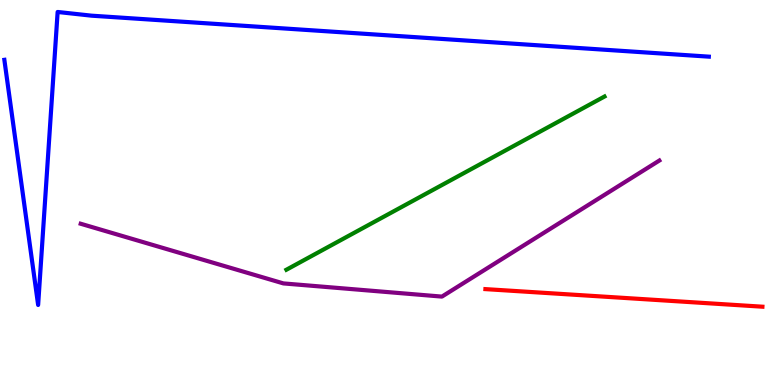[{'lines': ['blue', 'red'], 'intersections': []}, {'lines': ['green', 'red'], 'intersections': []}, {'lines': ['purple', 'red'], 'intersections': []}, {'lines': ['blue', 'green'], 'intersections': []}, {'lines': ['blue', 'purple'], 'intersections': []}, {'lines': ['green', 'purple'], 'intersections': []}]